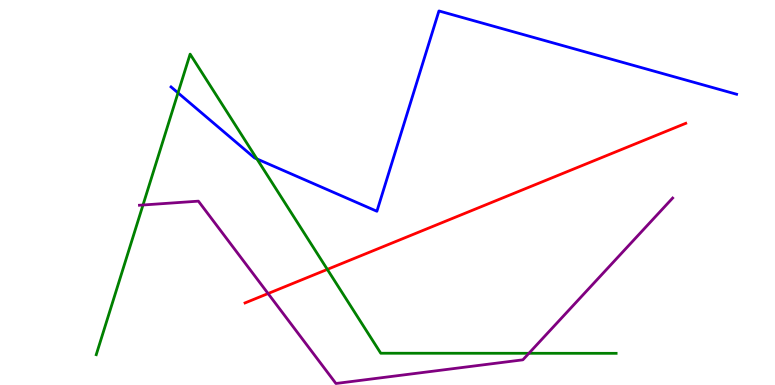[{'lines': ['blue', 'red'], 'intersections': []}, {'lines': ['green', 'red'], 'intersections': [{'x': 4.22, 'y': 3.0}]}, {'lines': ['purple', 'red'], 'intersections': [{'x': 3.46, 'y': 2.38}]}, {'lines': ['blue', 'green'], 'intersections': [{'x': 2.3, 'y': 7.59}, {'x': 3.32, 'y': 5.87}]}, {'lines': ['blue', 'purple'], 'intersections': []}, {'lines': ['green', 'purple'], 'intersections': [{'x': 1.85, 'y': 4.68}, {'x': 6.82, 'y': 0.823}]}]